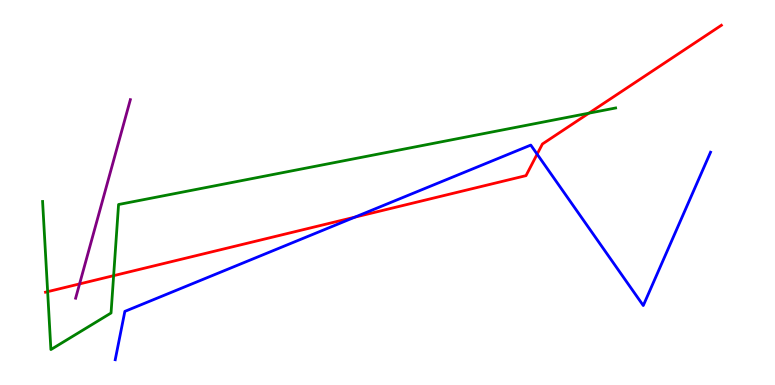[{'lines': ['blue', 'red'], 'intersections': [{'x': 4.58, 'y': 4.36}, {'x': 6.93, 'y': 6.0}]}, {'lines': ['green', 'red'], 'intersections': [{'x': 0.615, 'y': 2.42}, {'x': 1.47, 'y': 2.84}, {'x': 7.6, 'y': 7.06}]}, {'lines': ['purple', 'red'], 'intersections': [{'x': 1.03, 'y': 2.63}]}, {'lines': ['blue', 'green'], 'intersections': []}, {'lines': ['blue', 'purple'], 'intersections': []}, {'lines': ['green', 'purple'], 'intersections': []}]